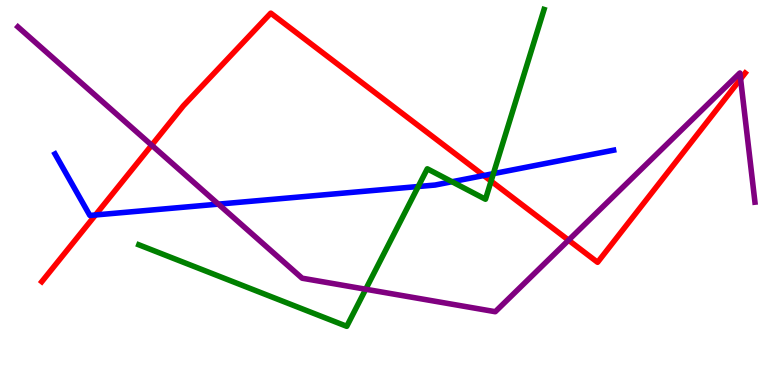[{'lines': ['blue', 'red'], 'intersections': [{'x': 1.23, 'y': 4.42}, {'x': 6.24, 'y': 5.44}]}, {'lines': ['green', 'red'], 'intersections': [{'x': 6.34, 'y': 5.3}]}, {'lines': ['purple', 'red'], 'intersections': [{'x': 1.96, 'y': 6.23}, {'x': 7.34, 'y': 3.76}, {'x': 9.56, 'y': 7.95}]}, {'lines': ['blue', 'green'], 'intersections': [{'x': 5.4, 'y': 5.16}, {'x': 5.83, 'y': 5.28}, {'x': 6.37, 'y': 5.49}]}, {'lines': ['blue', 'purple'], 'intersections': [{'x': 2.82, 'y': 4.7}]}, {'lines': ['green', 'purple'], 'intersections': [{'x': 4.72, 'y': 2.49}]}]